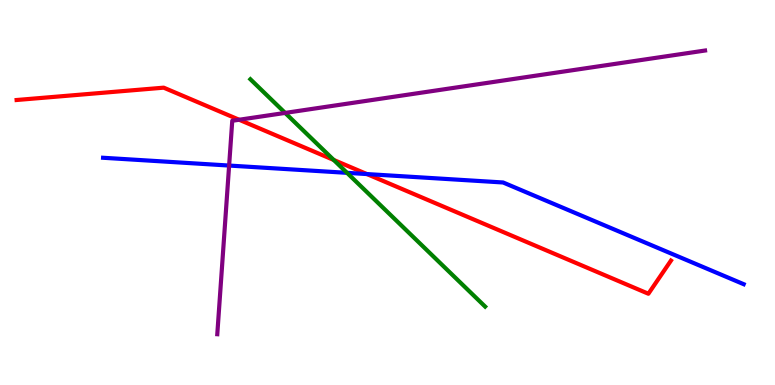[{'lines': ['blue', 'red'], 'intersections': [{'x': 4.73, 'y': 5.48}]}, {'lines': ['green', 'red'], 'intersections': [{'x': 4.31, 'y': 5.85}]}, {'lines': ['purple', 'red'], 'intersections': [{'x': 3.09, 'y': 6.89}]}, {'lines': ['blue', 'green'], 'intersections': [{'x': 4.48, 'y': 5.51}]}, {'lines': ['blue', 'purple'], 'intersections': [{'x': 2.96, 'y': 5.7}]}, {'lines': ['green', 'purple'], 'intersections': [{'x': 3.68, 'y': 7.07}]}]